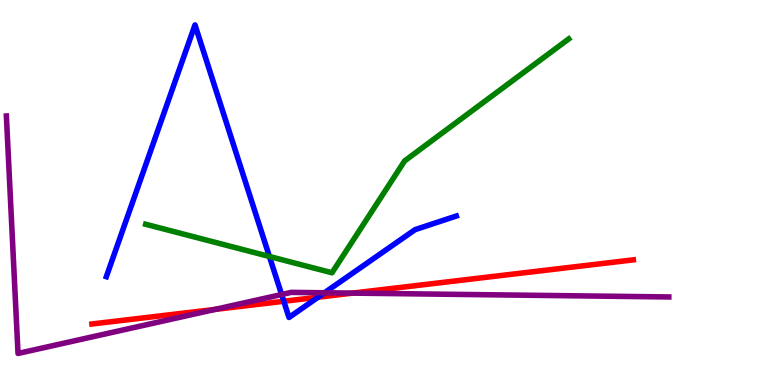[{'lines': ['blue', 'red'], 'intersections': [{'x': 3.66, 'y': 2.18}, {'x': 4.1, 'y': 2.28}]}, {'lines': ['green', 'red'], 'intersections': []}, {'lines': ['purple', 'red'], 'intersections': [{'x': 2.78, 'y': 1.96}, {'x': 4.55, 'y': 2.39}]}, {'lines': ['blue', 'green'], 'intersections': [{'x': 3.48, 'y': 3.34}]}, {'lines': ['blue', 'purple'], 'intersections': [{'x': 3.63, 'y': 2.35}, {'x': 4.19, 'y': 2.4}]}, {'lines': ['green', 'purple'], 'intersections': []}]